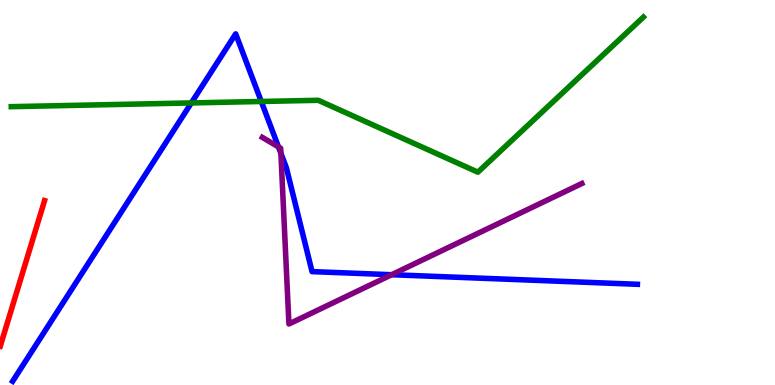[{'lines': ['blue', 'red'], 'intersections': []}, {'lines': ['green', 'red'], 'intersections': []}, {'lines': ['purple', 'red'], 'intersections': []}, {'lines': ['blue', 'green'], 'intersections': [{'x': 2.47, 'y': 7.33}, {'x': 3.37, 'y': 7.36}]}, {'lines': ['blue', 'purple'], 'intersections': [{'x': 3.59, 'y': 6.18}, {'x': 3.62, 'y': 6.02}, {'x': 5.05, 'y': 2.86}]}, {'lines': ['green', 'purple'], 'intersections': []}]